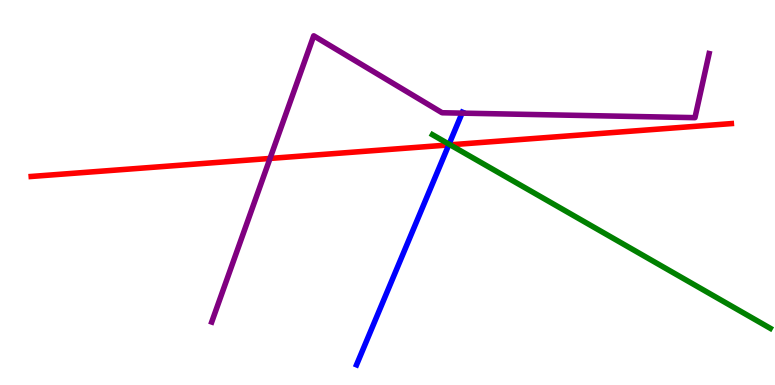[{'lines': ['blue', 'red'], 'intersections': [{'x': 5.79, 'y': 6.24}]}, {'lines': ['green', 'red'], 'intersections': [{'x': 5.81, 'y': 6.24}]}, {'lines': ['purple', 'red'], 'intersections': [{'x': 3.48, 'y': 5.88}]}, {'lines': ['blue', 'green'], 'intersections': [{'x': 5.79, 'y': 6.25}]}, {'lines': ['blue', 'purple'], 'intersections': [{'x': 5.96, 'y': 7.06}]}, {'lines': ['green', 'purple'], 'intersections': []}]